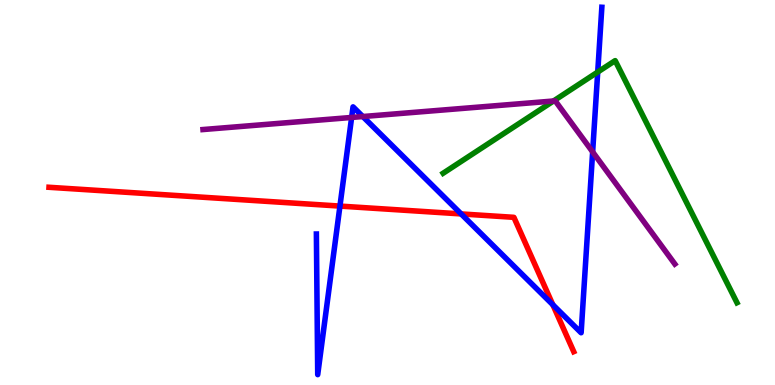[{'lines': ['blue', 'red'], 'intersections': [{'x': 4.39, 'y': 4.65}, {'x': 5.95, 'y': 4.44}, {'x': 7.13, 'y': 2.08}]}, {'lines': ['green', 'red'], 'intersections': []}, {'lines': ['purple', 'red'], 'intersections': []}, {'lines': ['blue', 'green'], 'intersections': [{'x': 7.71, 'y': 8.13}]}, {'lines': ['blue', 'purple'], 'intersections': [{'x': 4.54, 'y': 6.95}, {'x': 4.68, 'y': 6.97}, {'x': 7.65, 'y': 6.05}]}, {'lines': ['green', 'purple'], 'intersections': [{'x': 7.14, 'y': 7.38}]}]